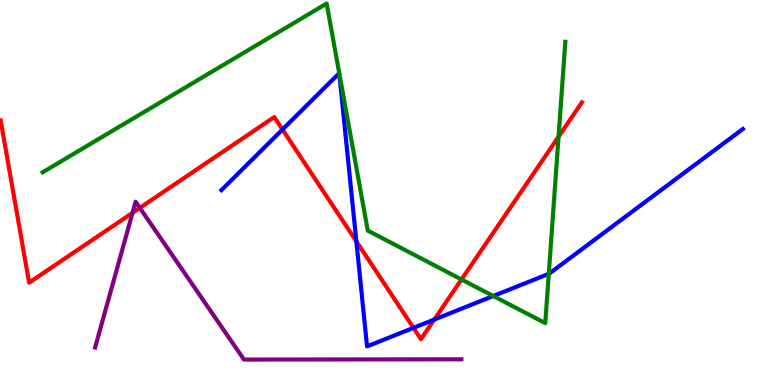[{'lines': ['blue', 'red'], 'intersections': [{'x': 3.64, 'y': 6.64}, {'x': 4.6, 'y': 3.73}, {'x': 5.34, 'y': 1.48}, {'x': 5.6, 'y': 1.7}]}, {'lines': ['green', 'red'], 'intersections': [{'x': 5.95, 'y': 2.74}, {'x': 7.21, 'y': 6.45}]}, {'lines': ['purple', 'red'], 'intersections': [{'x': 1.71, 'y': 4.47}, {'x': 1.8, 'y': 4.6}]}, {'lines': ['blue', 'green'], 'intersections': [{'x': 6.36, 'y': 2.31}, {'x': 7.08, 'y': 2.89}]}, {'lines': ['blue', 'purple'], 'intersections': []}, {'lines': ['green', 'purple'], 'intersections': []}]